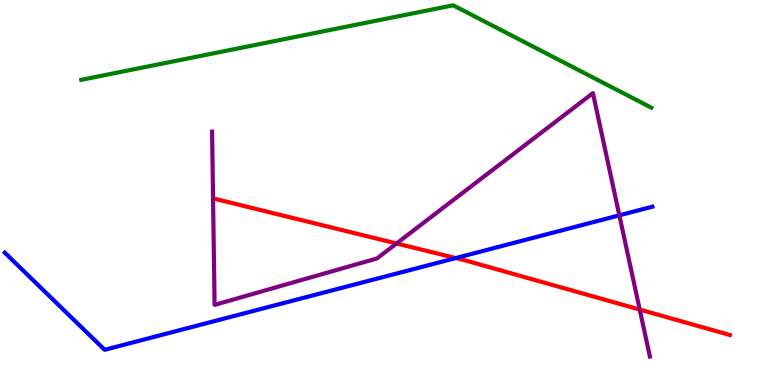[{'lines': ['blue', 'red'], 'intersections': [{'x': 5.88, 'y': 3.3}]}, {'lines': ['green', 'red'], 'intersections': []}, {'lines': ['purple', 'red'], 'intersections': [{'x': 5.12, 'y': 3.68}, {'x': 8.25, 'y': 1.96}]}, {'lines': ['blue', 'green'], 'intersections': []}, {'lines': ['blue', 'purple'], 'intersections': [{'x': 7.99, 'y': 4.41}]}, {'lines': ['green', 'purple'], 'intersections': []}]